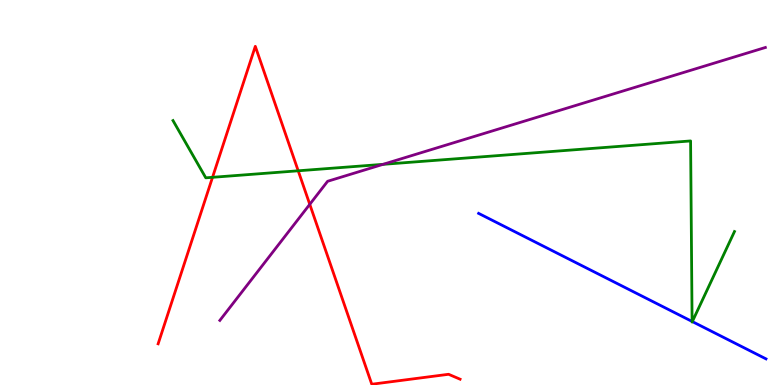[{'lines': ['blue', 'red'], 'intersections': []}, {'lines': ['green', 'red'], 'intersections': [{'x': 2.74, 'y': 5.39}, {'x': 3.85, 'y': 5.56}]}, {'lines': ['purple', 'red'], 'intersections': [{'x': 4.0, 'y': 4.69}]}, {'lines': ['blue', 'green'], 'intersections': [{'x': 8.93, 'y': 1.65}, {'x': 8.93, 'y': 1.65}]}, {'lines': ['blue', 'purple'], 'intersections': []}, {'lines': ['green', 'purple'], 'intersections': [{'x': 4.94, 'y': 5.73}]}]